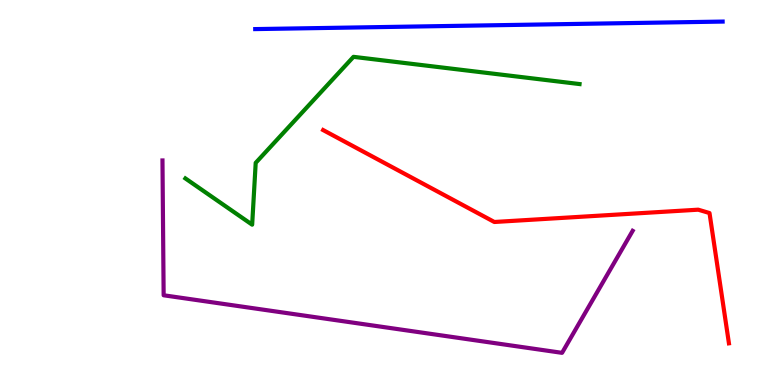[{'lines': ['blue', 'red'], 'intersections': []}, {'lines': ['green', 'red'], 'intersections': []}, {'lines': ['purple', 'red'], 'intersections': []}, {'lines': ['blue', 'green'], 'intersections': []}, {'lines': ['blue', 'purple'], 'intersections': []}, {'lines': ['green', 'purple'], 'intersections': []}]